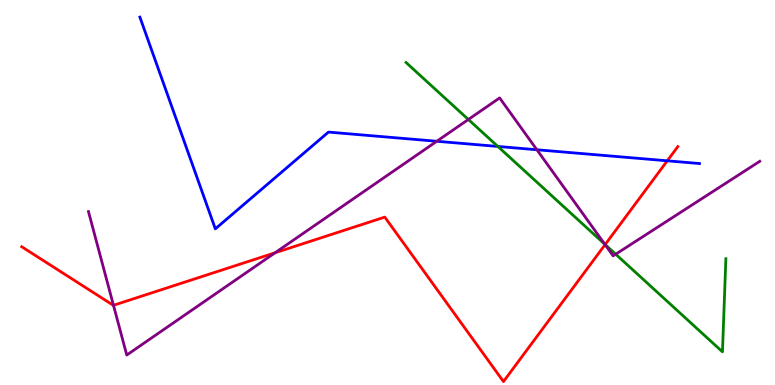[{'lines': ['blue', 'red'], 'intersections': [{'x': 8.61, 'y': 5.82}]}, {'lines': ['green', 'red'], 'intersections': [{'x': 7.81, 'y': 3.65}]}, {'lines': ['purple', 'red'], 'intersections': [{'x': 1.46, 'y': 2.07}, {'x': 3.55, 'y': 3.43}, {'x': 7.81, 'y': 3.65}]}, {'lines': ['blue', 'green'], 'intersections': [{'x': 6.42, 'y': 6.2}]}, {'lines': ['blue', 'purple'], 'intersections': [{'x': 5.64, 'y': 6.33}, {'x': 6.93, 'y': 6.11}]}, {'lines': ['green', 'purple'], 'intersections': [{'x': 6.04, 'y': 6.9}, {'x': 7.8, 'y': 3.66}, {'x': 7.94, 'y': 3.4}]}]